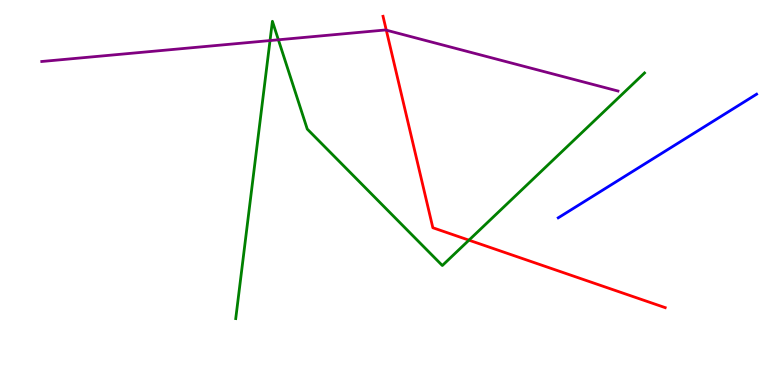[{'lines': ['blue', 'red'], 'intersections': []}, {'lines': ['green', 'red'], 'intersections': [{'x': 6.05, 'y': 3.76}]}, {'lines': ['purple', 'red'], 'intersections': [{'x': 4.98, 'y': 9.22}]}, {'lines': ['blue', 'green'], 'intersections': []}, {'lines': ['blue', 'purple'], 'intersections': []}, {'lines': ['green', 'purple'], 'intersections': [{'x': 3.48, 'y': 8.95}, {'x': 3.59, 'y': 8.97}]}]